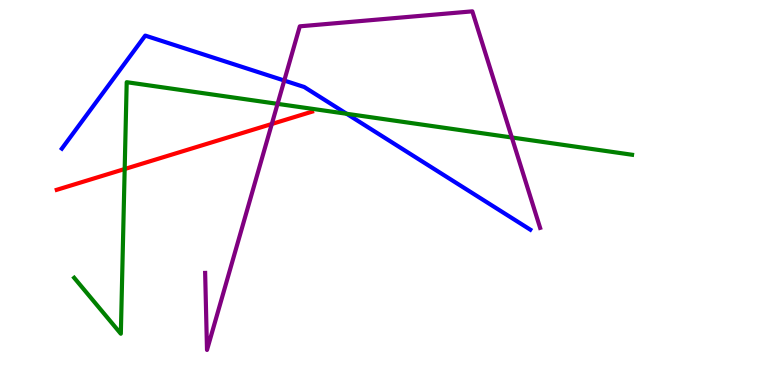[{'lines': ['blue', 'red'], 'intersections': []}, {'lines': ['green', 'red'], 'intersections': [{'x': 1.61, 'y': 5.61}]}, {'lines': ['purple', 'red'], 'intersections': [{'x': 3.51, 'y': 6.78}]}, {'lines': ['blue', 'green'], 'intersections': [{'x': 4.47, 'y': 7.04}]}, {'lines': ['blue', 'purple'], 'intersections': [{'x': 3.67, 'y': 7.91}]}, {'lines': ['green', 'purple'], 'intersections': [{'x': 3.58, 'y': 7.3}, {'x': 6.6, 'y': 6.43}]}]